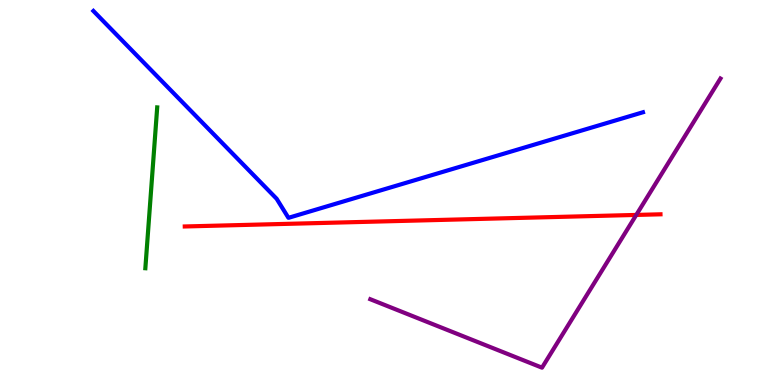[{'lines': ['blue', 'red'], 'intersections': []}, {'lines': ['green', 'red'], 'intersections': []}, {'lines': ['purple', 'red'], 'intersections': [{'x': 8.21, 'y': 4.42}]}, {'lines': ['blue', 'green'], 'intersections': []}, {'lines': ['blue', 'purple'], 'intersections': []}, {'lines': ['green', 'purple'], 'intersections': []}]